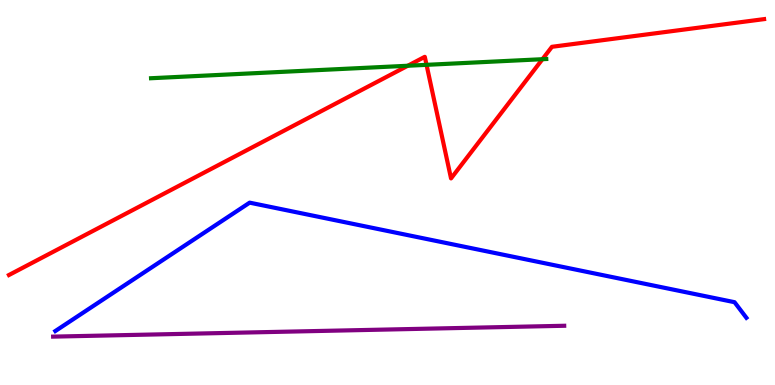[{'lines': ['blue', 'red'], 'intersections': []}, {'lines': ['green', 'red'], 'intersections': [{'x': 5.26, 'y': 8.29}, {'x': 5.5, 'y': 8.32}, {'x': 7.0, 'y': 8.46}]}, {'lines': ['purple', 'red'], 'intersections': []}, {'lines': ['blue', 'green'], 'intersections': []}, {'lines': ['blue', 'purple'], 'intersections': []}, {'lines': ['green', 'purple'], 'intersections': []}]